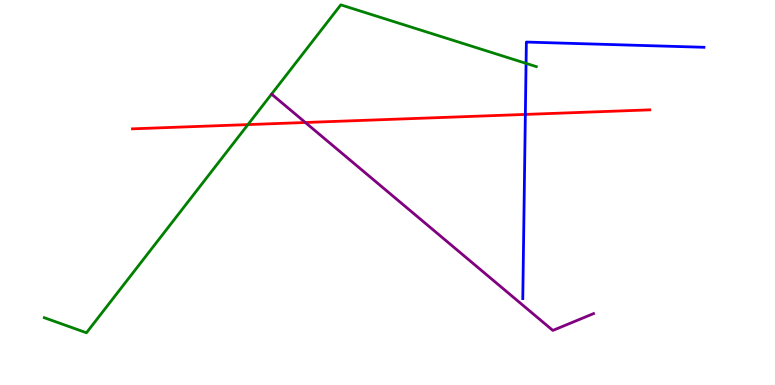[{'lines': ['blue', 'red'], 'intersections': [{'x': 6.78, 'y': 7.03}]}, {'lines': ['green', 'red'], 'intersections': [{'x': 3.2, 'y': 6.76}]}, {'lines': ['purple', 'red'], 'intersections': [{'x': 3.94, 'y': 6.82}]}, {'lines': ['blue', 'green'], 'intersections': [{'x': 6.79, 'y': 8.35}]}, {'lines': ['blue', 'purple'], 'intersections': []}, {'lines': ['green', 'purple'], 'intersections': []}]